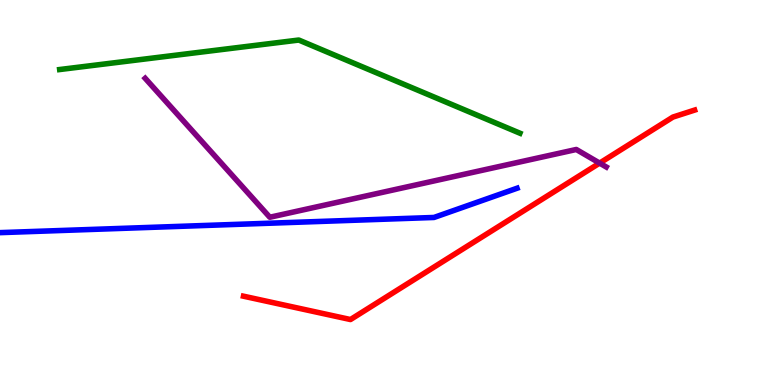[{'lines': ['blue', 'red'], 'intersections': []}, {'lines': ['green', 'red'], 'intersections': []}, {'lines': ['purple', 'red'], 'intersections': [{'x': 7.74, 'y': 5.76}]}, {'lines': ['blue', 'green'], 'intersections': []}, {'lines': ['blue', 'purple'], 'intersections': []}, {'lines': ['green', 'purple'], 'intersections': []}]